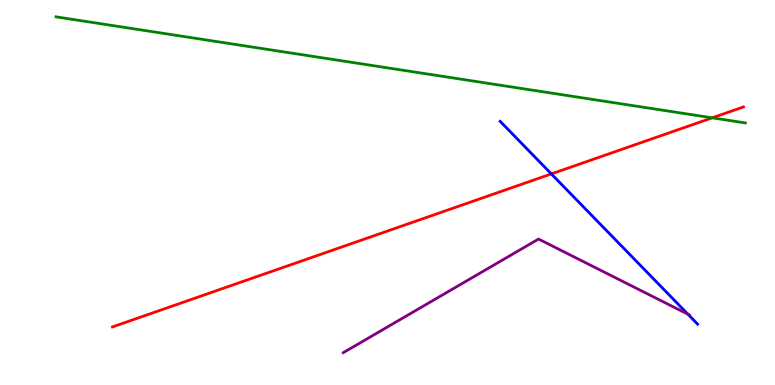[{'lines': ['blue', 'red'], 'intersections': [{'x': 7.11, 'y': 5.48}]}, {'lines': ['green', 'red'], 'intersections': [{'x': 9.19, 'y': 6.94}]}, {'lines': ['purple', 'red'], 'intersections': []}, {'lines': ['blue', 'green'], 'intersections': []}, {'lines': ['blue', 'purple'], 'intersections': [{'x': 8.88, 'y': 1.84}]}, {'lines': ['green', 'purple'], 'intersections': []}]